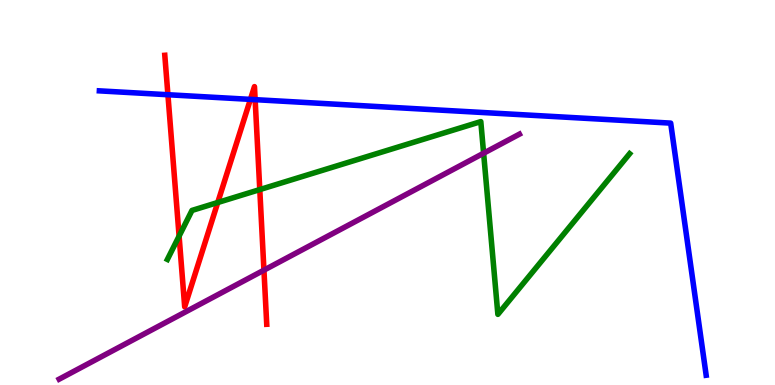[{'lines': ['blue', 'red'], 'intersections': [{'x': 2.17, 'y': 7.54}, {'x': 3.23, 'y': 7.42}, {'x': 3.29, 'y': 7.41}]}, {'lines': ['green', 'red'], 'intersections': [{'x': 2.31, 'y': 3.87}, {'x': 2.81, 'y': 4.74}, {'x': 3.35, 'y': 5.08}]}, {'lines': ['purple', 'red'], 'intersections': [{'x': 3.41, 'y': 2.98}]}, {'lines': ['blue', 'green'], 'intersections': []}, {'lines': ['blue', 'purple'], 'intersections': []}, {'lines': ['green', 'purple'], 'intersections': [{'x': 6.24, 'y': 6.02}]}]